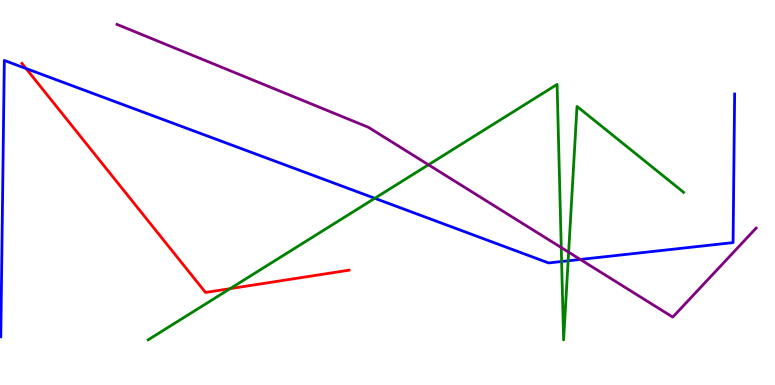[{'lines': ['blue', 'red'], 'intersections': [{'x': 0.336, 'y': 8.22}]}, {'lines': ['green', 'red'], 'intersections': [{'x': 2.97, 'y': 2.5}]}, {'lines': ['purple', 'red'], 'intersections': []}, {'lines': ['blue', 'green'], 'intersections': [{'x': 4.84, 'y': 4.85}, {'x': 7.25, 'y': 3.21}, {'x': 7.33, 'y': 3.23}]}, {'lines': ['blue', 'purple'], 'intersections': [{'x': 7.49, 'y': 3.26}]}, {'lines': ['green', 'purple'], 'intersections': [{'x': 5.53, 'y': 5.72}, {'x': 7.24, 'y': 3.57}, {'x': 7.34, 'y': 3.45}]}]